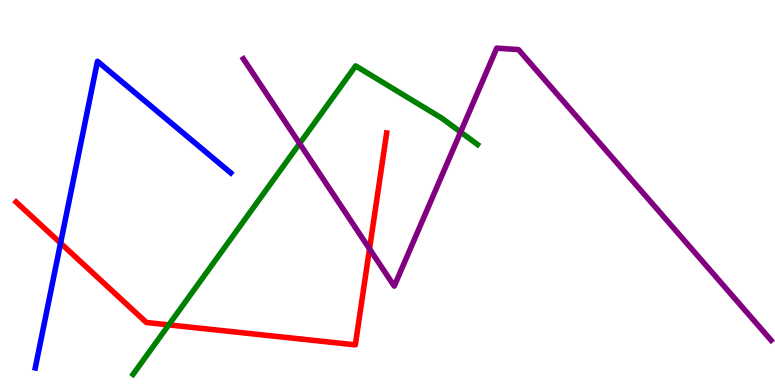[{'lines': ['blue', 'red'], 'intersections': [{'x': 0.782, 'y': 3.68}]}, {'lines': ['green', 'red'], 'intersections': [{'x': 2.18, 'y': 1.56}]}, {'lines': ['purple', 'red'], 'intersections': [{'x': 4.77, 'y': 3.54}]}, {'lines': ['blue', 'green'], 'intersections': []}, {'lines': ['blue', 'purple'], 'intersections': []}, {'lines': ['green', 'purple'], 'intersections': [{'x': 3.87, 'y': 6.27}, {'x': 5.94, 'y': 6.57}]}]